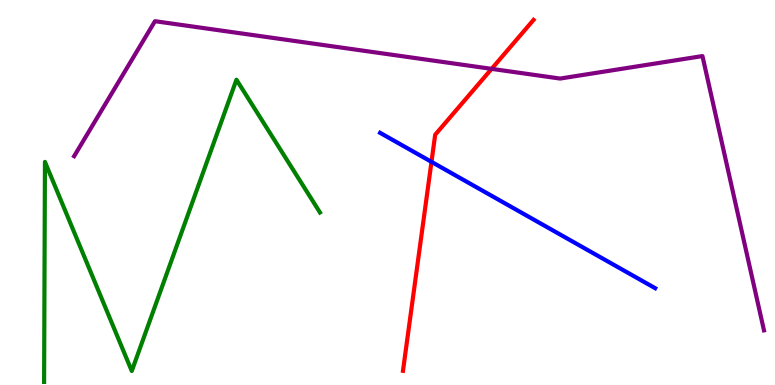[{'lines': ['blue', 'red'], 'intersections': [{'x': 5.57, 'y': 5.8}]}, {'lines': ['green', 'red'], 'intersections': []}, {'lines': ['purple', 'red'], 'intersections': [{'x': 6.34, 'y': 8.21}]}, {'lines': ['blue', 'green'], 'intersections': []}, {'lines': ['blue', 'purple'], 'intersections': []}, {'lines': ['green', 'purple'], 'intersections': []}]